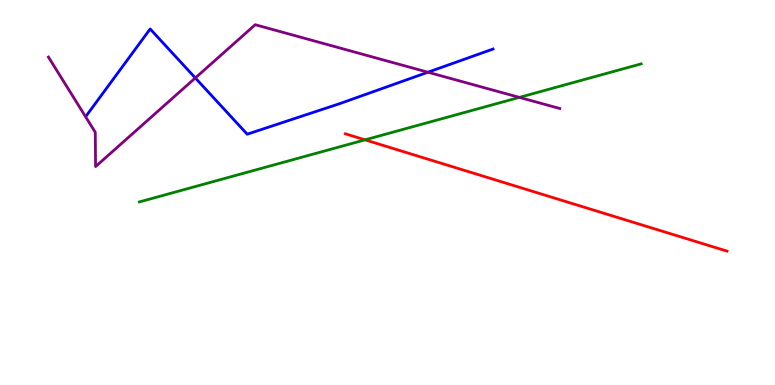[{'lines': ['blue', 'red'], 'intersections': []}, {'lines': ['green', 'red'], 'intersections': [{'x': 4.71, 'y': 6.37}]}, {'lines': ['purple', 'red'], 'intersections': []}, {'lines': ['blue', 'green'], 'intersections': []}, {'lines': ['blue', 'purple'], 'intersections': [{'x': 2.52, 'y': 7.98}, {'x': 5.52, 'y': 8.12}]}, {'lines': ['green', 'purple'], 'intersections': [{'x': 6.7, 'y': 7.47}]}]